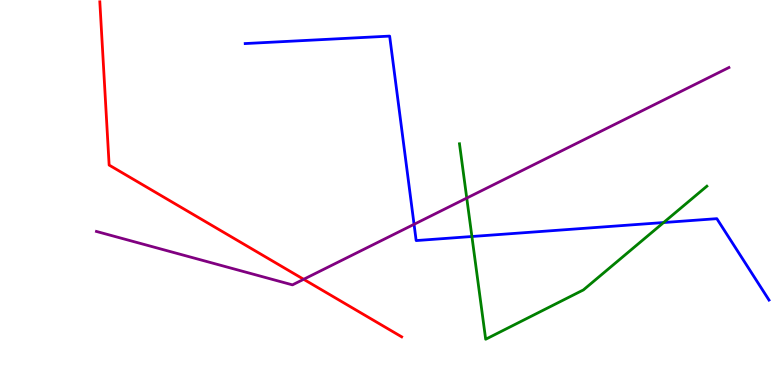[{'lines': ['blue', 'red'], 'intersections': []}, {'lines': ['green', 'red'], 'intersections': []}, {'lines': ['purple', 'red'], 'intersections': [{'x': 3.92, 'y': 2.75}]}, {'lines': ['blue', 'green'], 'intersections': [{'x': 6.09, 'y': 3.86}, {'x': 8.56, 'y': 4.22}]}, {'lines': ['blue', 'purple'], 'intersections': [{'x': 5.34, 'y': 4.17}]}, {'lines': ['green', 'purple'], 'intersections': [{'x': 6.02, 'y': 4.86}]}]